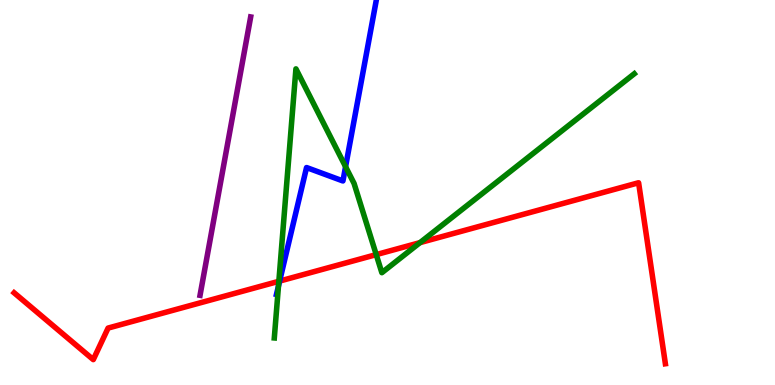[{'lines': ['blue', 'red'], 'intersections': [{'x': 3.61, 'y': 2.7}]}, {'lines': ['green', 'red'], 'intersections': [{'x': 3.6, 'y': 2.69}, {'x': 4.85, 'y': 3.39}, {'x': 5.42, 'y': 3.7}]}, {'lines': ['purple', 'red'], 'intersections': []}, {'lines': ['blue', 'green'], 'intersections': [{'x': 3.59, 'y': 2.57}, {'x': 4.46, 'y': 5.67}]}, {'lines': ['blue', 'purple'], 'intersections': []}, {'lines': ['green', 'purple'], 'intersections': []}]